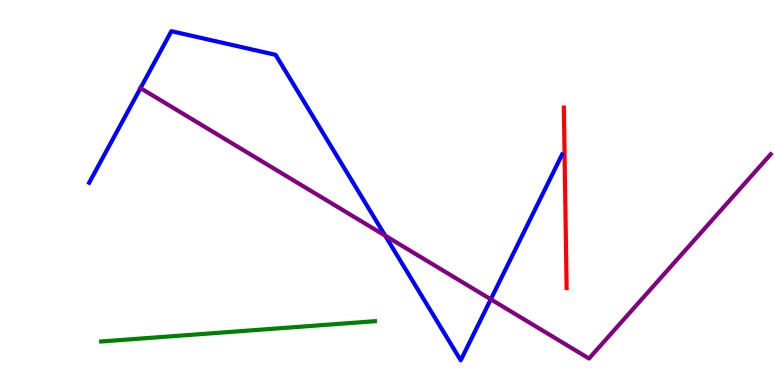[{'lines': ['blue', 'red'], 'intersections': []}, {'lines': ['green', 'red'], 'intersections': []}, {'lines': ['purple', 'red'], 'intersections': []}, {'lines': ['blue', 'green'], 'intersections': []}, {'lines': ['blue', 'purple'], 'intersections': [{'x': 1.81, 'y': 7.71}, {'x': 4.97, 'y': 3.88}, {'x': 6.33, 'y': 2.23}]}, {'lines': ['green', 'purple'], 'intersections': []}]